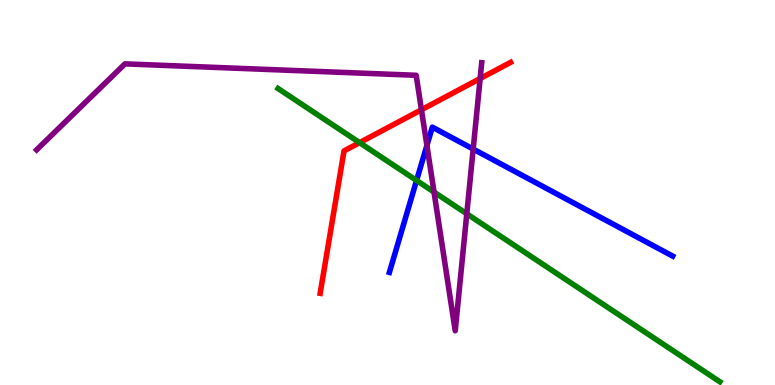[{'lines': ['blue', 'red'], 'intersections': []}, {'lines': ['green', 'red'], 'intersections': [{'x': 4.64, 'y': 6.3}]}, {'lines': ['purple', 'red'], 'intersections': [{'x': 5.44, 'y': 7.15}, {'x': 6.2, 'y': 7.96}]}, {'lines': ['blue', 'green'], 'intersections': [{'x': 5.37, 'y': 5.31}]}, {'lines': ['blue', 'purple'], 'intersections': [{'x': 5.51, 'y': 6.22}, {'x': 6.11, 'y': 6.13}]}, {'lines': ['green', 'purple'], 'intersections': [{'x': 5.6, 'y': 5.01}, {'x': 6.02, 'y': 4.45}]}]